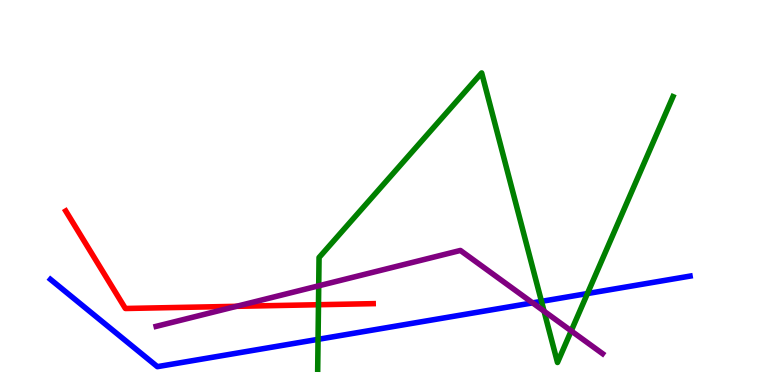[{'lines': ['blue', 'red'], 'intersections': []}, {'lines': ['green', 'red'], 'intersections': [{'x': 4.11, 'y': 2.09}]}, {'lines': ['purple', 'red'], 'intersections': [{'x': 3.05, 'y': 2.04}]}, {'lines': ['blue', 'green'], 'intersections': [{'x': 4.1, 'y': 1.19}, {'x': 6.99, 'y': 2.17}, {'x': 7.58, 'y': 2.38}]}, {'lines': ['blue', 'purple'], 'intersections': [{'x': 6.87, 'y': 2.13}]}, {'lines': ['green', 'purple'], 'intersections': [{'x': 4.11, 'y': 2.58}, {'x': 7.02, 'y': 1.92}, {'x': 7.37, 'y': 1.41}]}]